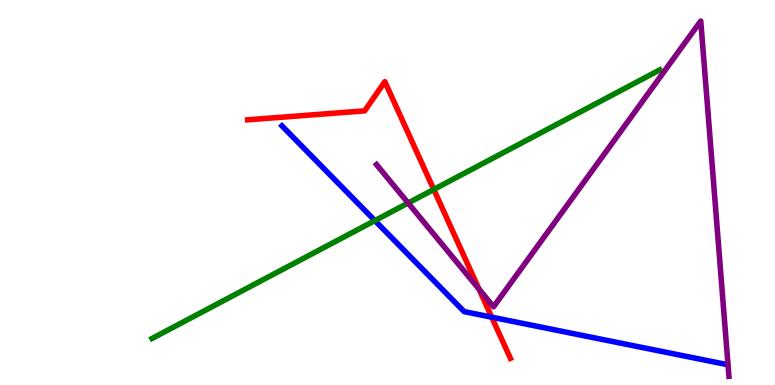[{'lines': ['blue', 'red'], 'intersections': [{'x': 6.34, 'y': 1.76}]}, {'lines': ['green', 'red'], 'intersections': [{'x': 5.6, 'y': 5.08}]}, {'lines': ['purple', 'red'], 'intersections': [{'x': 6.18, 'y': 2.49}]}, {'lines': ['blue', 'green'], 'intersections': [{'x': 4.84, 'y': 4.27}]}, {'lines': ['blue', 'purple'], 'intersections': []}, {'lines': ['green', 'purple'], 'intersections': [{'x': 5.27, 'y': 4.73}]}]